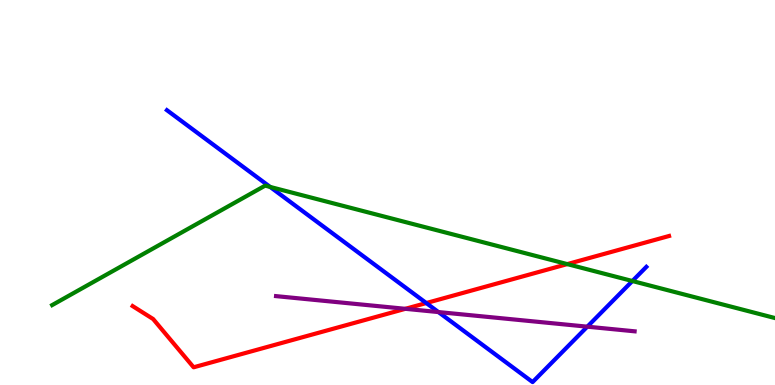[{'lines': ['blue', 'red'], 'intersections': [{'x': 5.5, 'y': 2.13}]}, {'lines': ['green', 'red'], 'intersections': [{'x': 7.32, 'y': 3.14}]}, {'lines': ['purple', 'red'], 'intersections': [{'x': 5.23, 'y': 1.98}]}, {'lines': ['blue', 'green'], 'intersections': [{'x': 3.49, 'y': 5.14}, {'x': 8.16, 'y': 2.7}]}, {'lines': ['blue', 'purple'], 'intersections': [{'x': 5.66, 'y': 1.89}, {'x': 7.58, 'y': 1.51}]}, {'lines': ['green', 'purple'], 'intersections': []}]